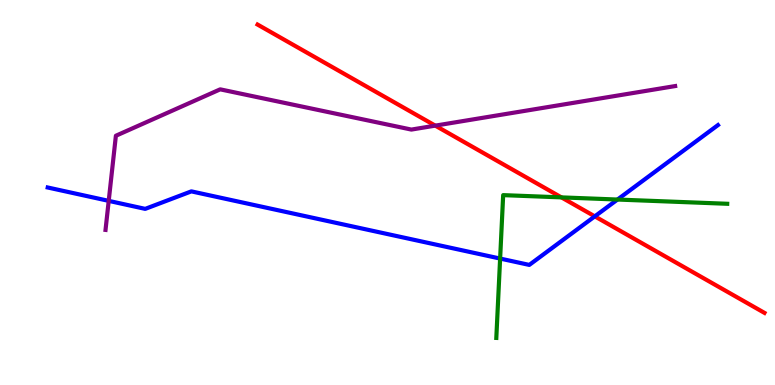[{'lines': ['blue', 'red'], 'intersections': [{'x': 7.67, 'y': 4.38}]}, {'lines': ['green', 'red'], 'intersections': [{'x': 7.24, 'y': 4.87}]}, {'lines': ['purple', 'red'], 'intersections': [{'x': 5.62, 'y': 6.74}]}, {'lines': ['blue', 'green'], 'intersections': [{'x': 6.45, 'y': 3.28}, {'x': 7.97, 'y': 4.82}]}, {'lines': ['blue', 'purple'], 'intersections': [{'x': 1.4, 'y': 4.78}]}, {'lines': ['green', 'purple'], 'intersections': []}]